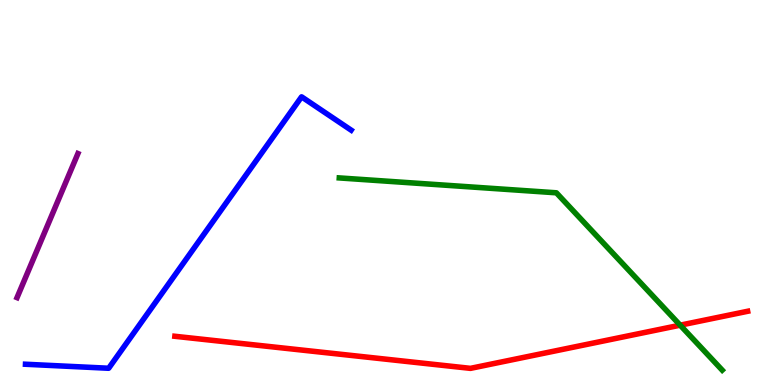[{'lines': ['blue', 'red'], 'intersections': []}, {'lines': ['green', 'red'], 'intersections': [{'x': 8.78, 'y': 1.55}]}, {'lines': ['purple', 'red'], 'intersections': []}, {'lines': ['blue', 'green'], 'intersections': []}, {'lines': ['blue', 'purple'], 'intersections': []}, {'lines': ['green', 'purple'], 'intersections': []}]